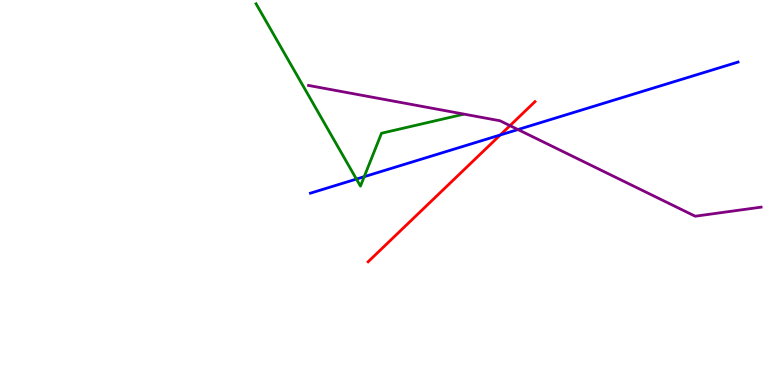[{'lines': ['blue', 'red'], 'intersections': [{'x': 6.45, 'y': 6.49}]}, {'lines': ['green', 'red'], 'intersections': []}, {'lines': ['purple', 'red'], 'intersections': [{'x': 6.58, 'y': 6.74}]}, {'lines': ['blue', 'green'], 'intersections': [{'x': 4.6, 'y': 5.35}, {'x': 4.7, 'y': 5.41}]}, {'lines': ['blue', 'purple'], 'intersections': [{'x': 6.68, 'y': 6.64}]}, {'lines': ['green', 'purple'], 'intersections': []}]